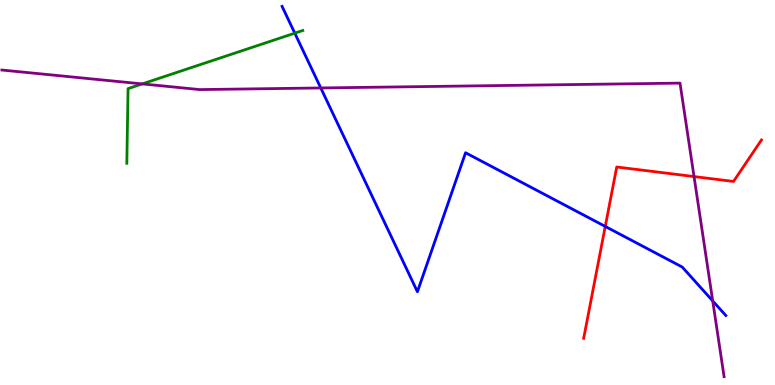[{'lines': ['blue', 'red'], 'intersections': [{'x': 7.81, 'y': 4.12}]}, {'lines': ['green', 'red'], 'intersections': []}, {'lines': ['purple', 'red'], 'intersections': [{'x': 8.96, 'y': 5.41}]}, {'lines': ['blue', 'green'], 'intersections': [{'x': 3.8, 'y': 9.14}]}, {'lines': ['blue', 'purple'], 'intersections': [{'x': 4.14, 'y': 7.72}, {'x': 9.2, 'y': 2.18}]}, {'lines': ['green', 'purple'], 'intersections': [{'x': 1.84, 'y': 7.82}]}]